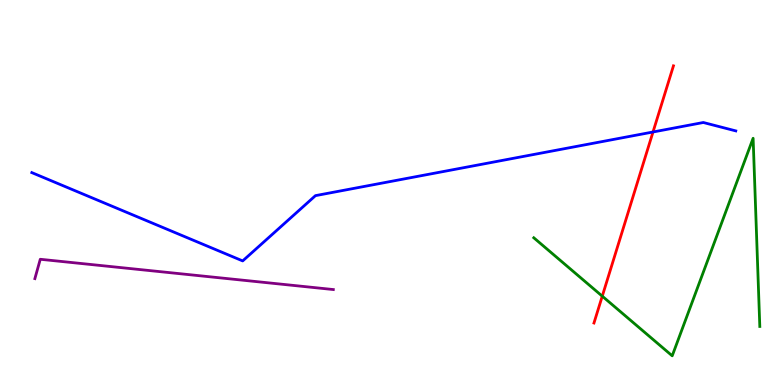[{'lines': ['blue', 'red'], 'intersections': [{'x': 8.43, 'y': 6.57}]}, {'lines': ['green', 'red'], 'intersections': [{'x': 7.77, 'y': 2.31}]}, {'lines': ['purple', 'red'], 'intersections': []}, {'lines': ['blue', 'green'], 'intersections': []}, {'lines': ['blue', 'purple'], 'intersections': []}, {'lines': ['green', 'purple'], 'intersections': []}]